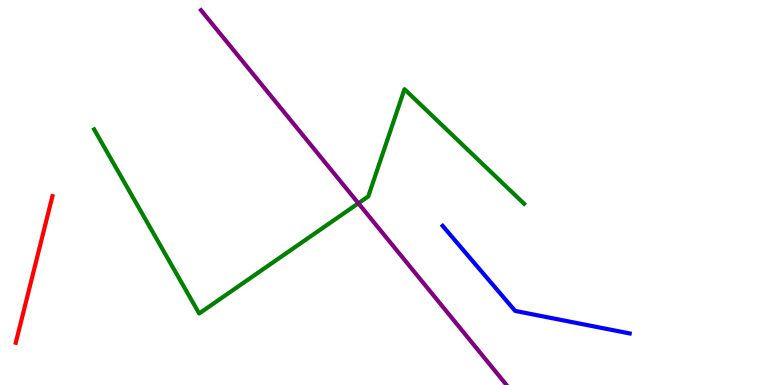[{'lines': ['blue', 'red'], 'intersections': []}, {'lines': ['green', 'red'], 'intersections': []}, {'lines': ['purple', 'red'], 'intersections': []}, {'lines': ['blue', 'green'], 'intersections': []}, {'lines': ['blue', 'purple'], 'intersections': []}, {'lines': ['green', 'purple'], 'intersections': [{'x': 4.62, 'y': 4.72}]}]